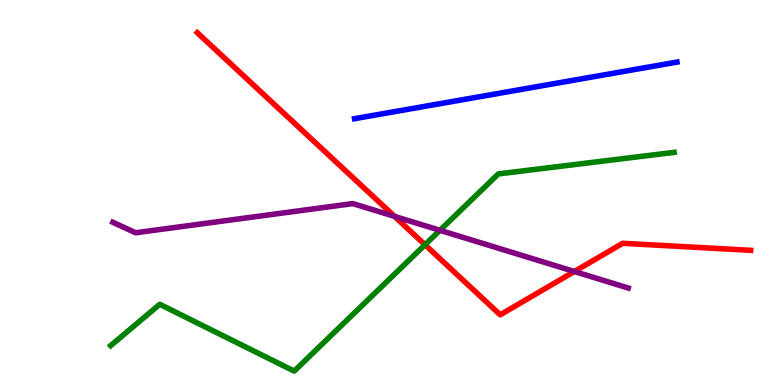[{'lines': ['blue', 'red'], 'intersections': []}, {'lines': ['green', 'red'], 'intersections': [{'x': 5.48, 'y': 3.64}]}, {'lines': ['purple', 'red'], 'intersections': [{'x': 5.09, 'y': 4.38}, {'x': 7.41, 'y': 2.95}]}, {'lines': ['blue', 'green'], 'intersections': []}, {'lines': ['blue', 'purple'], 'intersections': []}, {'lines': ['green', 'purple'], 'intersections': [{'x': 5.68, 'y': 4.02}]}]